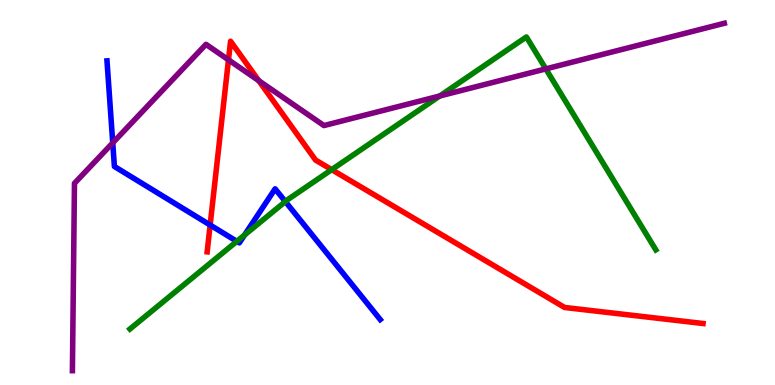[{'lines': ['blue', 'red'], 'intersections': [{'x': 2.71, 'y': 4.16}]}, {'lines': ['green', 'red'], 'intersections': [{'x': 4.28, 'y': 5.59}]}, {'lines': ['purple', 'red'], 'intersections': [{'x': 2.95, 'y': 8.45}, {'x': 3.34, 'y': 7.9}]}, {'lines': ['blue', 'green'], 'intersections': [{'x': 3.06, 'y': 3.73}, {'x': 3.16, 'y': 3.89}, {'x': 3.68, 'y': 4.76}]}, {'lines': ['blue', 'purple'], 'intersections': [{'x': 1.45, 'y': 6.29}]}, {'lines': ['green', 'purple'], 'intersections': [{'x': 5.67, 'y': 7.51}, {'x': 7.04, 'y': 8.21}]}]